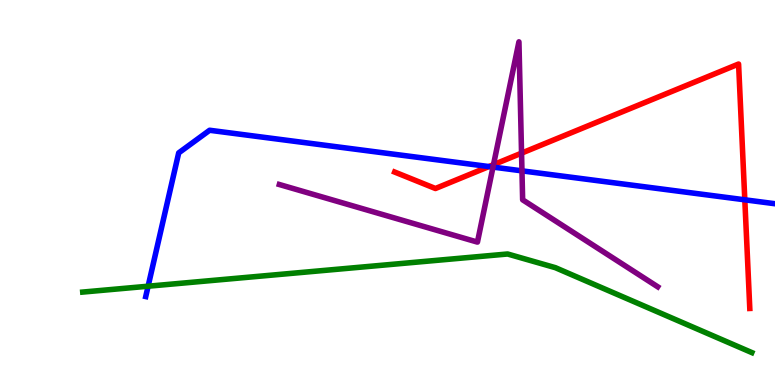[{'lines': ['blue', 'red'], 'intersections': [{'x': 6.31, 'y': 5.67}, {'x': 9.61, 'y': 4.81}]}, {'lines': ['green', 'red'], 'intersections': []}, {'lines': ['purple', 'red'], 'intersections': [{'x': 6.37, 'y': 5.72}, {'x': 6.73, 'y': 6.02}]}, {'lines': ['blue', 'green'], 'intersections': [{'x': 1.91, 'y': 2.57}]}, {'lines': ['blue', 'purple'], 'intersections': [{'x': 6.36, 'y': 5.66}, {'x': 6.73, 'y': 5.56}]}, {'lines': ['green', 'purple'], 'intersections': []}]